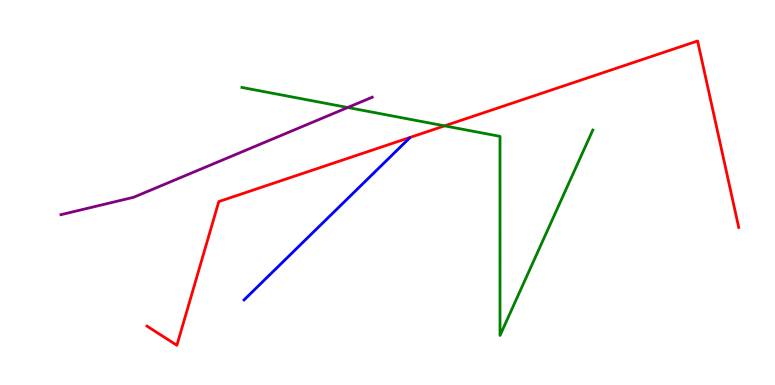[{'lines': ['blue', 'red'], 'intersections': []}, {'lines': ['green', 'red'], 'intersections': [{'x': 5.74, 'y': 6.73}]}, {'lines': ['purple', 'red'], 'intersections': []}, {'lines': ['blue', 'green'], 'intersections': []}, {'lines': ['blue', 'purple'], 'intersections': []}, {'lines': ['green', 'purple'], 'intersections': [{'x': 4.49, 'y': 7.21}]}]